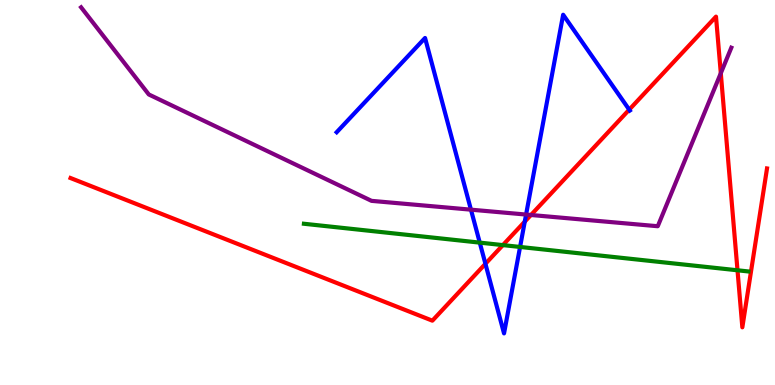[{'lines': ['blue', 'red'], 'intersections': [{'x': 6.26, 'y': 3.15}, {'x': 6.77, 'y': 4.24}, {'x': 8.12, 'y': 7.15}]}, {'lines': ['green', 'red'], 'intersections': [{'x': 6.49, 'y': 3.63}, {'x': 9.52, 'y': 2.98}]}, {'lines': ['purple', 'red'], 'intersections': [{'x': 6.85, 'y': 4.42}, {'x': 9.3, 'y': 8.1}]}, {'lines': ['blue', 'green'], 'intersections': [{'x': 6.19, 'y': 3.7}, {'x': 6.71, 'y': 3.59}]}, {'lines': ['blue', 'purple'], 'intersections': [{'x': 6.08, 'y': 4.55}, {'x': 6.79, 'y': 4.43}]}, {'lines': ['green', 'purple'], 'intersections': []}]